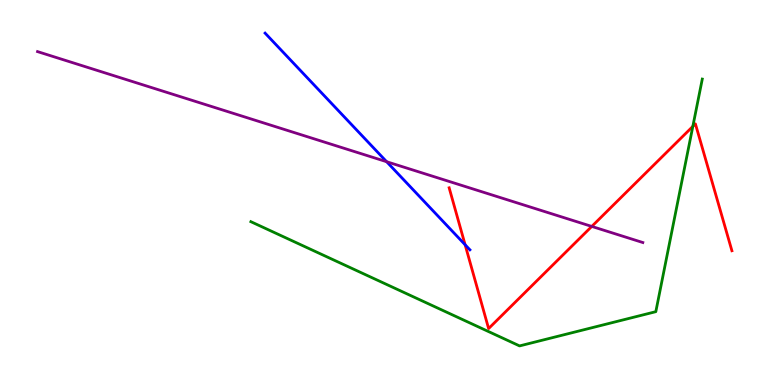[{'lines': ['blue', 'red'], 'intersections': [{'x': 6.0, 'y': 3.64}]}, {'lines': ['green', 'red'], 'intersections': [{'x': 8.94, 'y': 6.72}]}, {'lines': ['purple', 'red'], 'intersections': [{'x': 7.64, 'y': 4.12}]}, {'lines': ['blue', 'green'], 'intersections': []}, {'lines': ['blue', 'purple'], 'intersections': [{'x': 4.99, 'y': 5.8}]}, {'lines': ['green', 'purple'], 'intersections': []}]